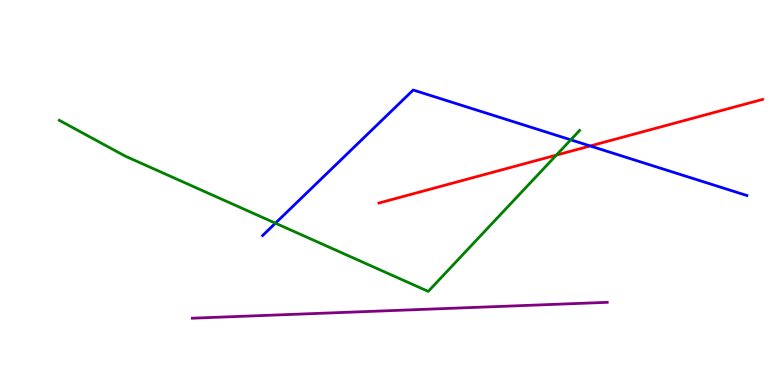[{'lines': ['blue', 'red'], 'intersections': [{'x': 7.62, 'y': 6.21}]}, {'lines': ['green', 'red'], 'intersections': [{'x': 7.18, 'y': 5.97}]}, {'lines': ['purple', 'red'], 'intersections': []}, {'lines': ['blue', 'green'], 'intersections': [{'x': 3.55, 'y': 4.2}, {'x': 7.36, 'y': 6.37}]}, {'lines': ['blue', 'purple'], 'intersections': []}, {'lines': ['green', 'purple'], 'intersections': []}]